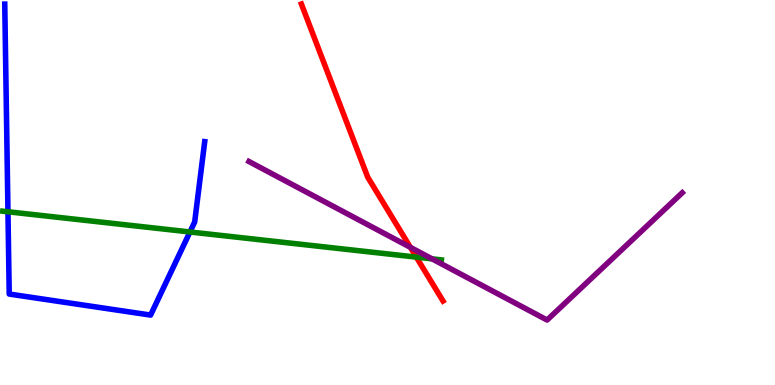[{'lines': ['blue', 'red'], 'intersections': []}, {'lines': ['green', 'red'], 'intersections': [{'x': 5.37, 'y': 3.32}]}, {'lines': ['purple', 'red'], 'intersections': [{'x': 5.3, 'y': 3.58}]}, {'lines': ['blue', 'green'], 'intersections': [{'x': 0.103, 'y': 4.5}, {'x': 2.45, 'y': 3.97}]}, {'lines': ['blue', 'purple'], 'intersections': []}, {'lines': ['green', 'purple'], 'intersections': [{'x': 5.57, 'y': 3.28}]}]